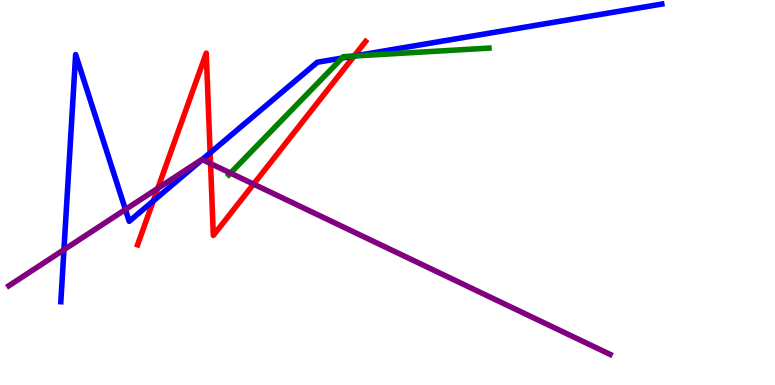[{'lines': ['blue', 'red'], 'intersections': [{'x': 1.98, 'y': 4.78}, {'x': 2.71, 'y': 6.03}, {'x': 4.57, 'y': 8.55}]}, {'lines': ['green', 'red'], 'intersections': [{'x': 4.57, 'y': 8.55}]}, {'lines': ['purple', 'red'], 'intersections': [{'x': 2.04, 'y': 5.11}, {'x': 2.72, 'y': 5.75}, {'x': 3.27, 'y': 5.22}]}, {'lines': ['blue', 'green'], 'intersections': [{'x': 4.41, 'y': 8.49}, {'x': 4.57, 'y': 8.55}]}, {'lines': ['blue', 'purple'], 'intersections': [{'x': 0.825, 'y': 3.51}, {'x': 1.62, 'y': 4.56}, {'x': 2.61, 'y': 5.86}]}, {'lines': ['green', 'purple'], 'intersections': [{'x': 2.97, 'y': 5.5}]}]